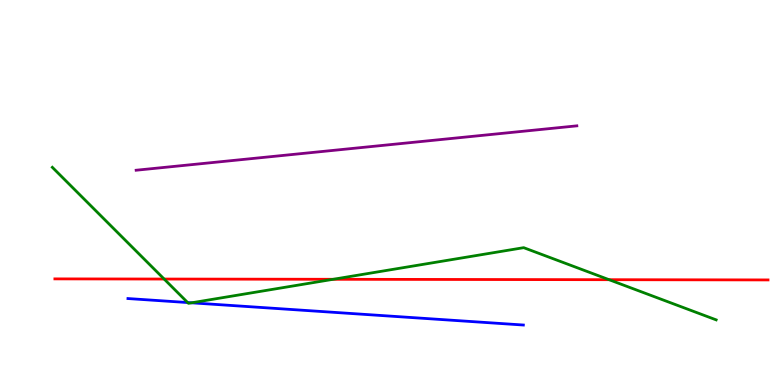[{'lines': ['blue', 'red'], 'intersections': []}, {'lines': ['green', 'red'], 'intersections': [{'x': 2.12, 'y': 2.75}, {'x': 4.3, 'y': 2.75}, {'x': 7.86, 'y': 2.74}]}, {'lines': ['purple', 'red'], 'intersections': []}, {'lines': ['blue', 'green'], 'intersections': [{'x': 2.42, 'y': 2.14}, {'x': 2.47, 'y': 2.13}]}, {'lines': ['blue', 'purple'], 'intersections': []}, {'lines': ['green', 'purple'], 'intersections': []}]